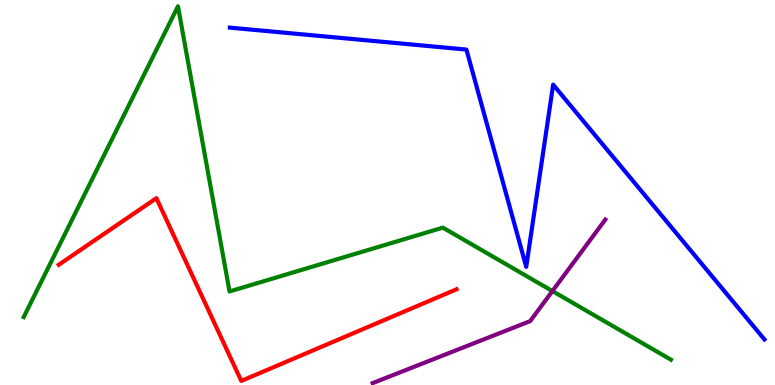[{'lines': ['blue', 'red'], 'intersections': []}, {'lines': ['green', 'red'], 'intersections': []}, {'lines': ['purple', 'red'], 'intersections': []}, {'lines': ['blue', 'green'], 'intersections': []}, {'lines': ['blue', 'purple'], 'intersections': []}, {'lines': ['green', 'purple'], 'intersections': [{'x': 7.13, 'y': 2.44}]}]